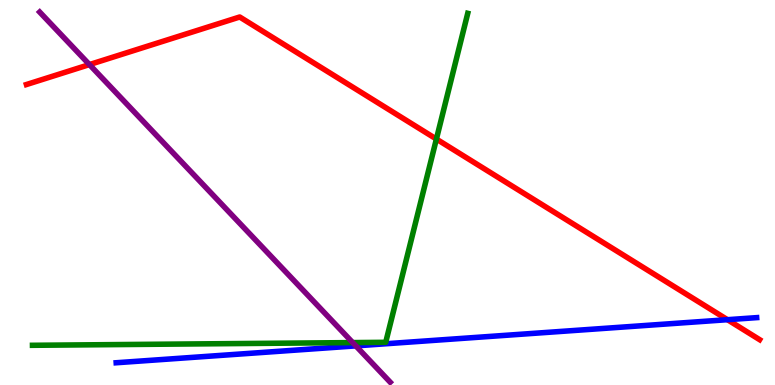[{'lines': ['blue', 'red'], 'intersections': [{'x': 9.39, 'y': 1.7}]}, {'lines': ['green', 'red'], 'intersections': [{'x': 5.63, 'y': 6.39}]}, {'lines': ['purple', 'red'], 'intersections': [{'x': 1.15, 'y': 8.32}]}, {'lines': ['blue', 'green'], 'intersections': []}, {'lines': ['blue', 'purple'], 'intersections': [{'x': 4.59, 'y': 1.02}]}, {'lines': ['green', 'purple'], 'intersections': [{'x': 4.55, 'y': 1.1}]}]